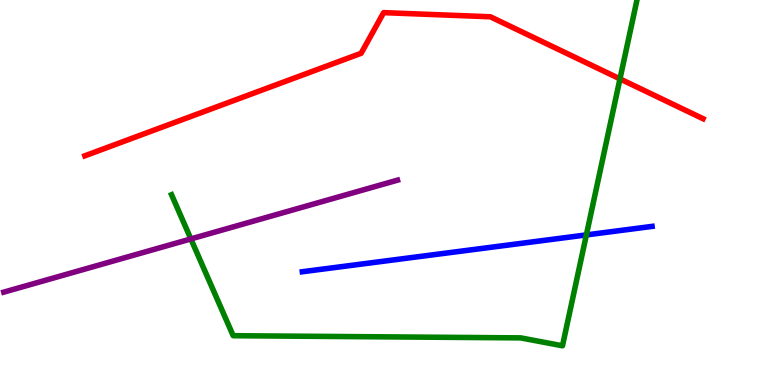[{'lines': ['blue', 'red'], 'intersections': []}, {'lines': ['green', 'red'], 'intersections': [{'x': 8.0, 'y': 7.95}]}, {'lines': ['purple', 'red'], 'intersections': []}, {'lines': ['blue', 'green'], 'intersections': [{'x': 7.57, 'y': 3.9}]}, {'lines': ['blue', 'purple'], 'intersections': []}, {'lines': ['green', 'purple'], 'intersections': [{'x': 2.46, 'y': 3.79}]}]